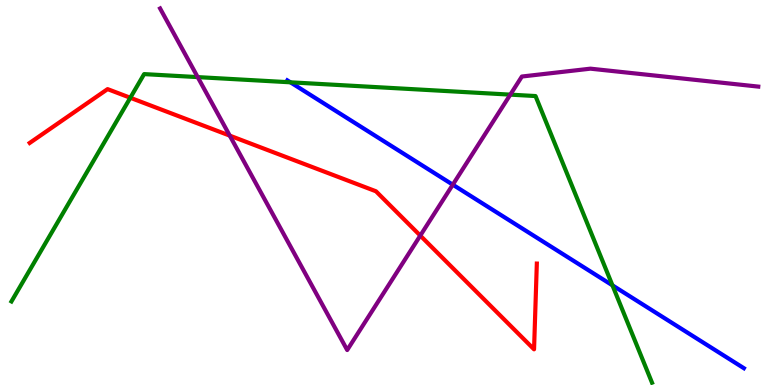[{'lines': ['blue', 'red'], 'intersections': []}, {'lines': ['green', 'red'], 'intersections': [{'x': 1.68, 'y': 7.46}]}, {'lines': ['purple', 'red'], 'intersections': [{'x': 2.96, 'y': 6.48}, {'x': 5.42, 'y': 3.88}]}, {'lines': ['blue', 'green'], 'intersections': [{'x': 3.75, 'y': 7.86}, {'x': 7.9, 'y': 2.59}]}, {'lines': ['blue', 'purple'], 'intersections': [{'x': 5.84, 'y': 5.2}]}, {'lines': ['green', 'purple'], 'intersections': [{'x': 2.55, 'y': 8.0}, {'x': 6.58, 'y': 7.54}]}]